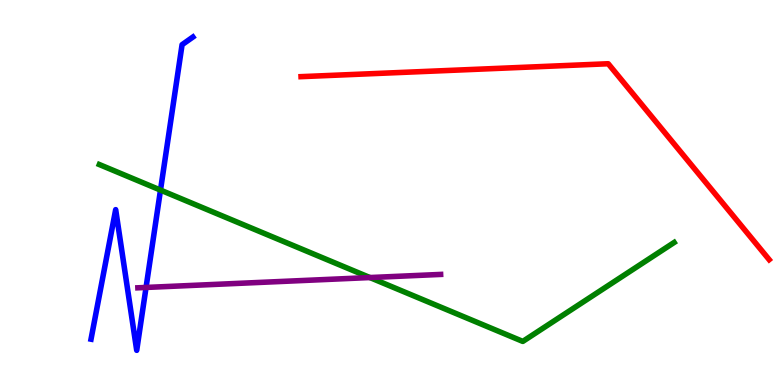[{'lines': ['blue', 'red'], 'intersections': []}, {'lines': ['green', 'red'], 'intersections': []}, {'lines': ['purple', 'red'], 'intersections': []}, {'lines': ['blue', 'green'], 'intersections': [{'x': 2.07, 'y': 5.06}]}, {'lines': ['blue', 'purple'], 'intersections': [{'x': 1.88, 'y': 2.53}]}, {'lines': ['green', 'purple'], 'intersections': [{'x': 4.77, 'y': 2.79}]}]